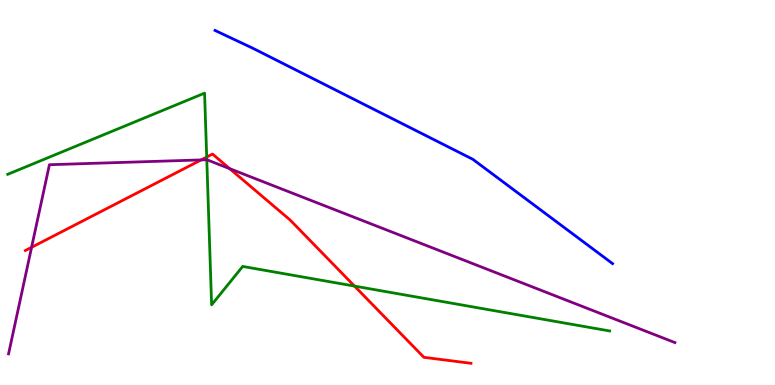[{'lines': ['blue', 'red'], 'intersections': []}, {'lines': ['green', 'red'], 'intersections': [{'x': 2.67, 'y': 5.92}, {'x': 4.57, 'y': 2.57}]}, {'lines': ['purple', 'red'], 'intersections': [{'x': 0.407, 'y': 3.58}, {'x': 2.6, 'y': 5.85}, {'x': 2.96, 'y': 5.62}]}, {'lines': ['blue', 'green'], 'intersections': []}, {'lines': ['blue', 'purple'], 'intersections': []}, {'lines': ['green', 'purple'], 'intersections': [{'x': 2.67, 'y': 5.85}]}]